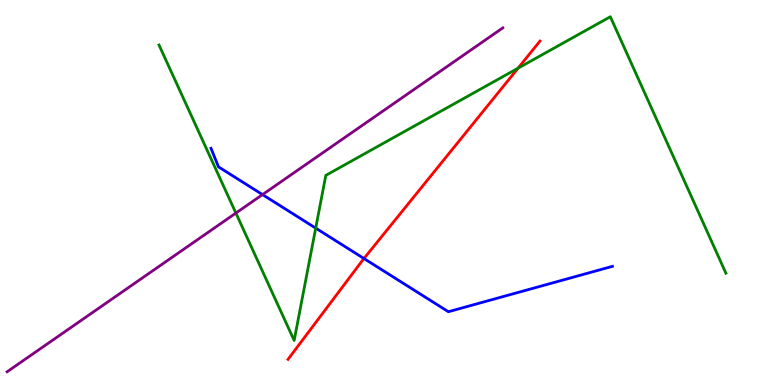[{'lines': ['blue', 'red'], 'intersections': [{'x': 4.7, 'y': 3.29}]}, {'lines': ['green', 'red'], 'intersections': [{'x': 6.68, 'y': 8.23}]}, {'lines': ['purple', 'red'], 'intersections': []}, {'lines': ['blue', 'green'], 'intersections': [{'x': 4.07, 'y': 4.07}]}, {'lines': ['blue', 'purple'], 'intersections': [{'x': 3.39, 'y': 4.95}]}, {'lines': ['green', 'purple'], 'intersections': [{'x': 3.04, 'y': 4.47}]}]